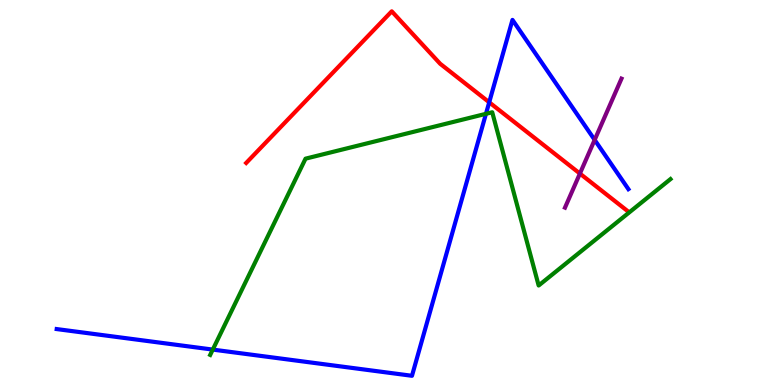[{'lines': ['blue', 'red'], 'intersections': [{'x': 6.31, 'y': 7.34}]}, {'lines': ['green', 'red'], 'intersections': []}, {'lines': ['purple', 'red'], 'intersections': [{'x': 7.48, 'y': 5.49}]}, {'lines': ['blue', 'green'], 'intersections': [{'x': 2.75, 'y': 0.92}, {'x': 6.27, 'y': 7.04}]}, {'lines': ['blue', 'purple'], 'intersections': [{'x': 7.67, 'y': 6.37}]}, {'lines': ['green', 'purple'], 'intersections': []}]